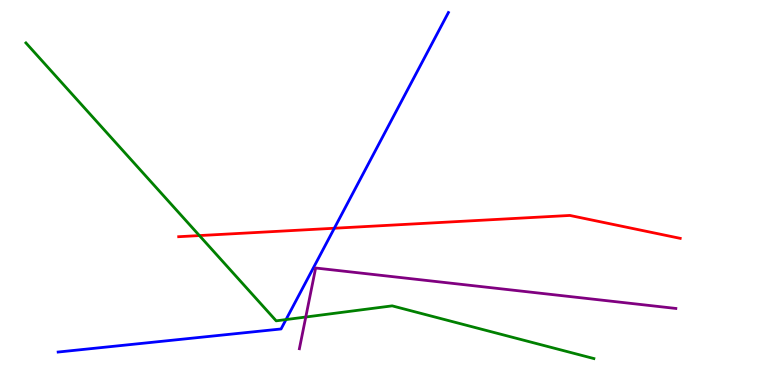[{'lines': ['blue', 'red'], 'intersections': [{'x': 4.31, 'y': 4.07}]}, {'lines': ['green', 'red'], 'intersections': [{'x': 2.57, 'y': 3.88}]}, {'lines': ['purple', 'red'], 'intersections': []}, {'lines': ['blue', 'green'], 'intersections': [{'x': 3.69, 'y': 1.7}]}, {'lines': ['blue', 'purple'], 'intersections': []}, {'lines': ['green', 'purple'], 'intersections': [{'x': 3.95, 'y': 1.77}]}]